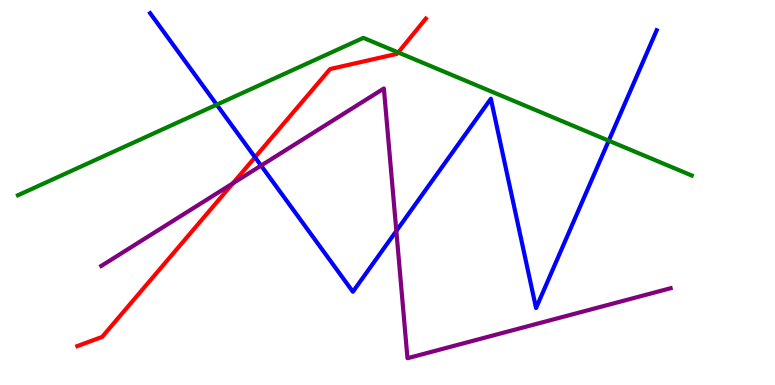[{'lines': ['blue', 'red'], 'intersections': [{'x': 3.29, 'y': 5.91}]}, {'lines': ['green', 'red'], 'intersections': [{'x': 5.14, 'y': 8.64}]}, {'lines': ['purple', 'red'], 'intersections': [{'x': 3.0, 'y': 5.24}]}, {'lines': ['blue', 'green'], 'intersections': [{'x': 2.8, 'y': 7.28}, {'x': 7.85, 'y': 6.35}]}, {'lines': ['blue', 'purple'], 'intersections': [{'x': 3.37, 'y': 5.7}, {'x': 5.11, 'y': 4.0}]}, {'lines': ['green', 'purple'], 'intersections': []}]